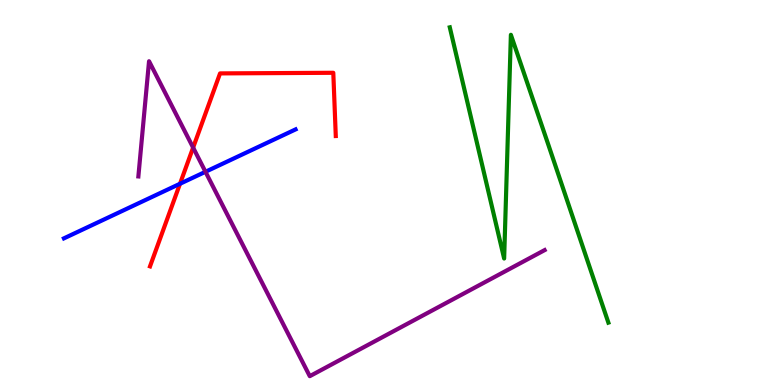[{'lines': ['blue', 'red'], 'intersections': [{'x': 2.32, 'y': 5.23}]}, {'lines': ['green', 'red'], 'intersections': []}, {'lines': ['purple', 'red'], 'intersections': [{'x': 2.49, 'y': 6.17}]}, {'lines': ['blue', 'green'], 'intersections': []}, {'lines': ['blue', 'purple'], 'intersections': [{'x': 2.65, 'y': 5.54}]}, {'lines': ['green', 'purple'], 'intersections': []}]